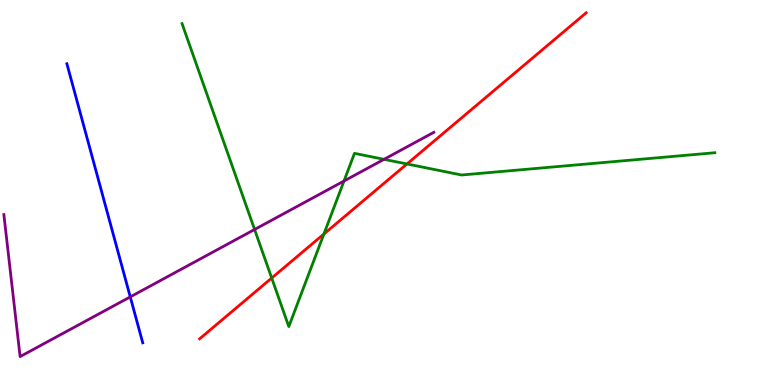[{'lines': ['blue', 'red'], 'intersections': []}, {'lines': ['green', 'red'], 'intersections': [{'x': 3.51, 'y': 2.78}, {'x': 4.18, 'y': 3.92}, {'x': 5.25, 'y': 5.74}]}, {'lines': ['purple', 'red'], 'intersections': []}, {'lines': ['blue', 'green'], 'intersections': []}, {'lines': ['blue', 'purple'], 'intersections': [{'x': 1.68, 'y': 2.29}]}, {'lines': ['green', 'purple'], 'intersections': [{'x': 3.29, 'y': 4.04}, {'x': 4.44, 'y': 5.3}, {'x': 4.95, 'y': 5.86}]}]